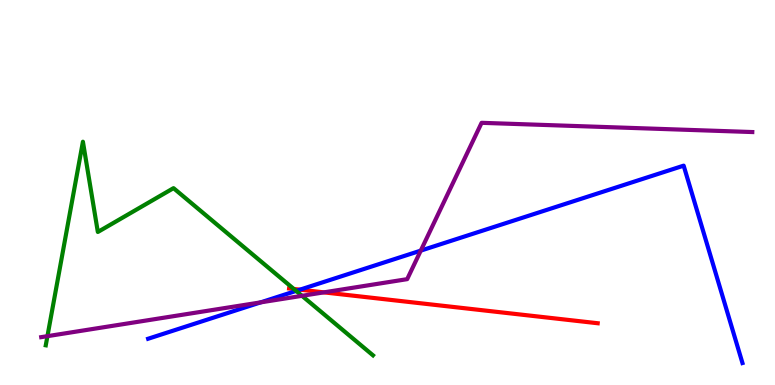[{'lines': ['blue', 'red'], 'intersections': [{'x': 3.87, 'y': 2.48}]}, {'lines': ['green', 'red'], 'intersections': [{'x': 3.79, 'y': 2.49}]}, {'lines': ['purple', 'red'], 'intersections': [{'x': 4.18, 'y': 2.41}]}, {'lines': ['blue', 'green'], 'intersections': [{'x': 3.82, 'y': 2.44}]}, {'lines': ['blue', 'purple'], 'intersections': [{'x': 3.36, 'y': 2.15}, {'x': 5.43, 'y': 3.49}]}, {'lines': ['green', 'purple'], 'intersections': [{'x': 0.612, 'y': 1.27}, {'x': 3.9, 'y': 2.32}]}]